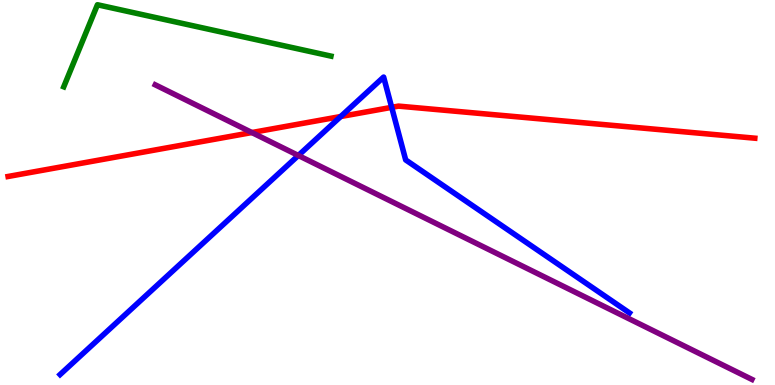[{'lines': ['blue', 'red'], 'intersections': [{'x': 4.4, 'y': 6.97}, {'x': 5.05, 'y': 7.21}]}, {'lines': ['green', 'red'], 'intersections': []}, {'lines': ['purple', 'red'], 'intersections': [{'x': 3.25, 'y': 6.56}]}, {'lines': ['blue', 'green'], 'intersections': []}, {'lines': ['blue', 'purple'], 'intersections': [{'x': 3.85, 'y': 5.96}]}, {'lines': ['green', 'purple'], 'intersections': []}]